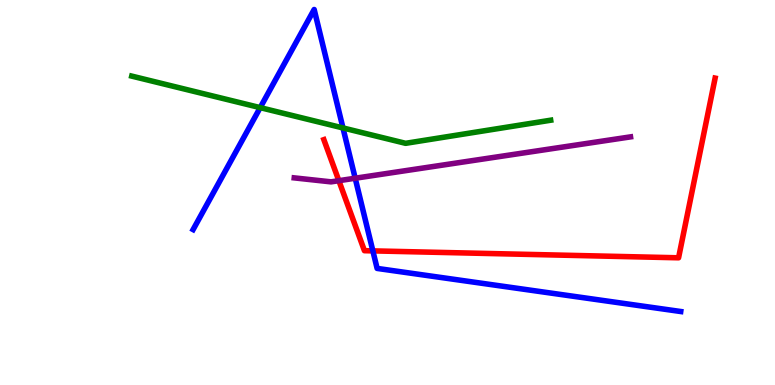[{'lines': ['blue', 'red'], 'intersections': [{'x': 4.81, 'y': 3.48}]}, {'lines': ['green', 'red'], 'intersections': []}, {'lines': ['purple', 'red'], 'intersections': [{'x': 4.37, 'y': 5.31}]}, {'lines': ['blue', 'green'], 'intersections': [{'x': 3.36, 'y': 7.2}, {'x': 4.43, 'y': 6.68}]}, {'lines': ['blue', 'purple'], 'intersections': [{'x': 4.58, 'y': 5.37}]}, {'lines': ['green', 'purple'], 'intersections': []}]